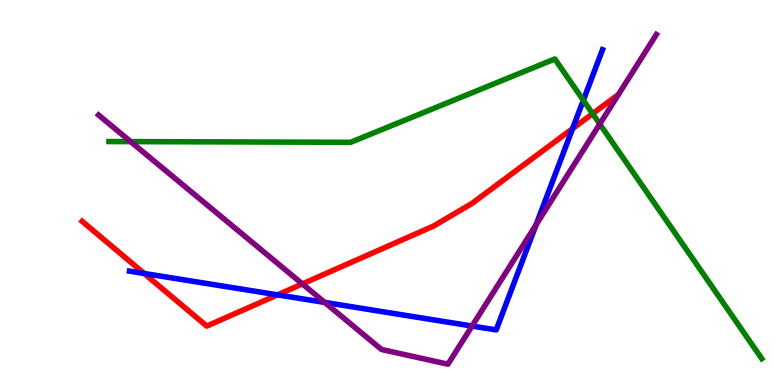[{'lines': ['blue', 'red'], 'intersections': [{'x': 1.86, 'y': 2.9}, {'x': 3.58, 'y': 2.34}, {'x': 7.39, 'y': 6.66}]}, {'lines': ['green', 'red'], 'intersections': [{'x': 7.65, 'y': 7.05}]}, {'lines': ['purple', 'red'], 'intersections': [{'x': 3.9, 'y': 2.63}]}, {'lines': ['blue', 'green'], 'intersections': [{'x': 7.53, 'y': 7.4}]}, {'lines': ['blue', 'purple'], 'intersections': [{'x': 4.19, 'y': 2.14}, {'x': 6.09, 'y': 1.53}, {'x': 6.92, 'y': 4.16}]}, {'lines': ['green', 'purple'], 'intersections': [{'x': 1.69, 'y': 6.32}, {'x': 7.74, 'y': 6.78}]}]